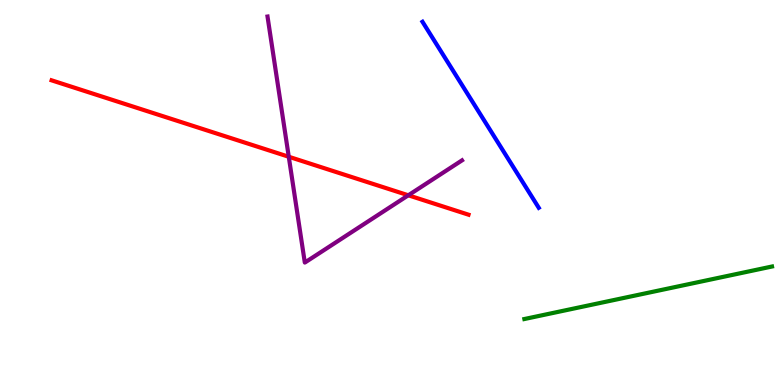[{'lines': ['blue', 'red'], 'intersections': []}, {'lines': ['green', 'red'], 'intersections': []}, {'lines': ['purple', 'red'], 'intersections': [{'x': 3.73, 'y': 5.93}, {'x': 5.27, 'y': 4.93}]}, {'lines': ['blue', 'green'], 'intersections': []}, {'lines': ['blue', 'purple'], 'intersections': []}, {'lines': ['green', 'purple'], 'intersections': []}]